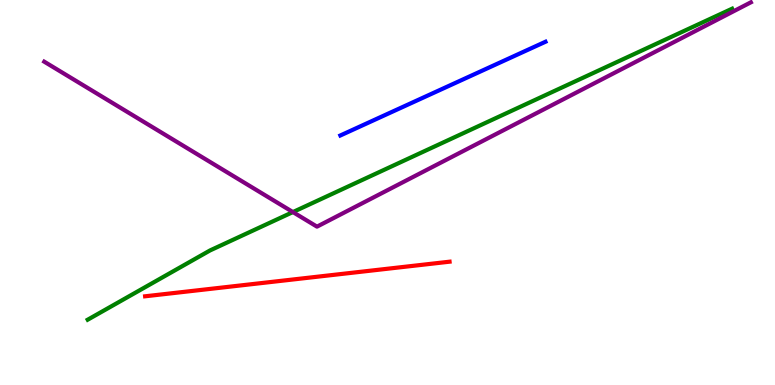[{'lines': ['blue', 'red'], 'intersections': []}, {'lines': ['green', 'red'], 'intersections': []}, {'lines': ['purple', 'red'], 'intersections': []}, {'lines': ['blue', 'green'], 'intersections': []}, {'lines': ['blue', 'purple'], 'intersections': []}, {'lines': ['green', 'purple'], 'intersections': [{'x': 3.78, 'y': 4.49}]}]